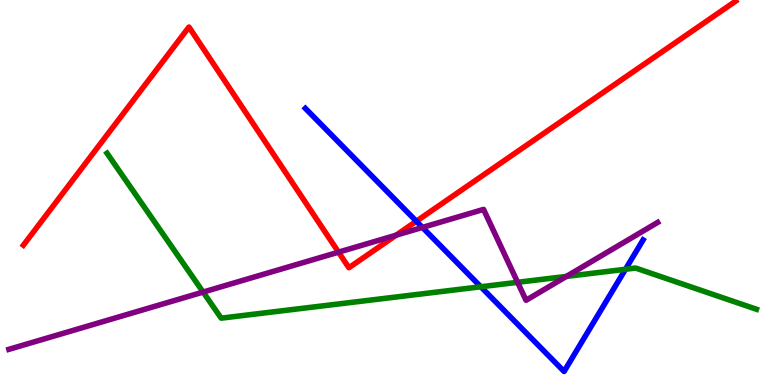[{'lines': ['blue', 'red'], 'intersections': [{'x': 5.37, 'y': 4.25}]}, {'lines': ['green', 'red'], 'intersections': []}, {'lines': ['purple', 'red'], 'intersections': [{'x': 4.37, 'y': 3.45}, {'x': 5.11, 'y': 3.89}]}, {'lines': ['blue', 'green'], 'intersections': [{'x': 6.2, 'y': 2.55}, {'x': 8.07, 'y': 3.01}]}, {'lines': ['blue', 'purple'], 'intersections': [{'x': 5.45, 'y': 4.09}]}, {'lines': ['green', 'purple'], 'intersections': [{'x': 2.62, 'y': 2.41}, {'x': 6.68, 'y': 2.67}, {'x': 7.31, 'y': 2.82}]}]